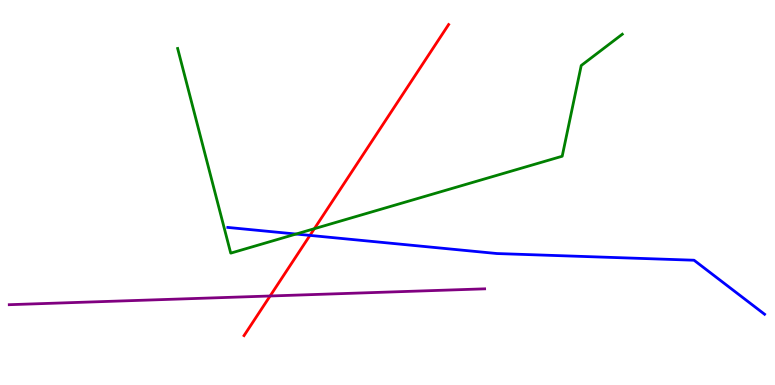[{'lines': ['blue', 'red'], 'intersections': [{'x': 4.0, 'y': 3.89}]}, {'lines': ['green', 'red'], 'intersections': [{'x': 4.06, 'y': 4.06}]}, {'lines': ['purple', 'red'], 'intersections': [{'x': 3.49, 'y': 2.31}]}, {'lines': ['blue', 'green'], 'intersections': [{'x': 3.82, 'y': 3.92}]}, {'lines': ['blue', 'purple'], 'intersections': []}, {'lines': ['green', 'purple'], 'intersections': []}]